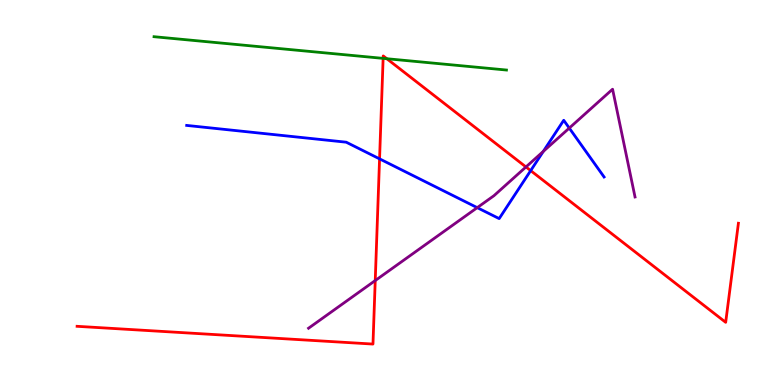[{'lines': ['blue', 'red'], 'intersections': [{'x': 4.9, 'y': 5.87}, {'x': 6.85, 'y': 5.57}]}, {'lines': ['green', 'red'], 'intersections': [{'x': 4.94, 'y': 8.48}, {'x': 4.99, 'y': 8.47}]}, {'lines': ['purple', 'red'], 'intersections': [{'x': 4.84, 'y': 2.71}, {'x': 6.79, 'y': 5.66}]}, {'lines': ['blue', 'green'], 'intersections': []}, {'lines': ['blue', 'purple'], 'intersections': [{'x': 6.16, 'y': 4.61}, {'x': 7.01, 'y': 6.07}, {'x': 7.35, 'y': 6.67}]}, {'lines': ['green', 'purple'], 'intersections': []}]